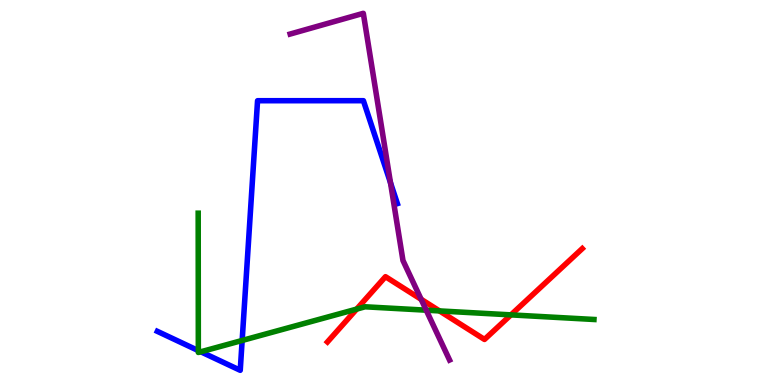[{'lines': ['blue', 'red'], 'intersections': []}, {'lines': ['green', 'red'], 'intersections': [{'x': 4.6, 'y': 1.97}, {'x': 5.67, 'y': 1.92}, {'x': 6.59, 'y': 1.82}]}, {'lines': ['purple', 'red'], 'intersections': [{'x': 5.43, 'y': 2.23}]}, {'lines': ['blue', 'green'], 'intersections': [{'x': 2.56, 'y': 0.893}, {'x': 2.59, 'y': 0.863}, {'x': 3.12, 'y': 1.16}]}, {'lines': ['blue', 'purple'], 'intersections': [{'x': 5.04, 'y': 5.25}]}, {'lines': ['green', 'purple'], 'intersections': [{'x': 5.5, 'y': 1.94}]}]